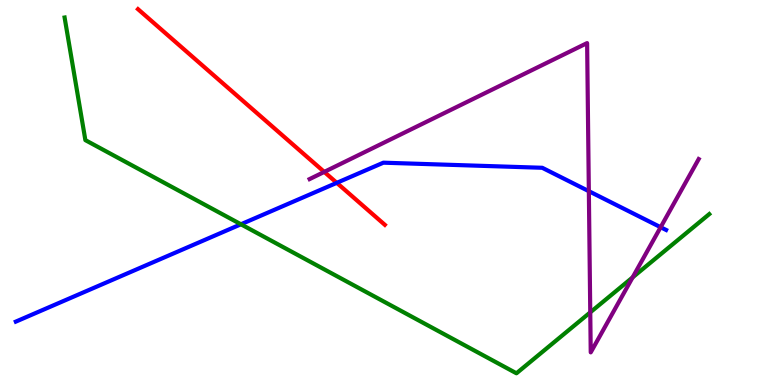[{'lines': ['blue', 'red'], 'intersections': [{'x': 4.35, 'y': 5.25}]}, {'lines': ['green', 'red'], 'intersections': []}, {'lines': ['purple', 'red'], 'intersections': [{'x': 4.18, 'y': 5.54}]}, {'lines': ['blue', 'green'], 'intersections': [{'x': 3.11, 'y': 4.17}]}, {'lines': ['blue', 'purple'], 'intersections': [{'x': 7.6, 'y': 5.03}, {'x': 8.52, 'y': 4.1}]}, {'lines': ['green', 'purple'], 'intersections': [{'x': 7.62, 'y': 1.89}, {'x': 8.16, 'y': 2.8}]}]